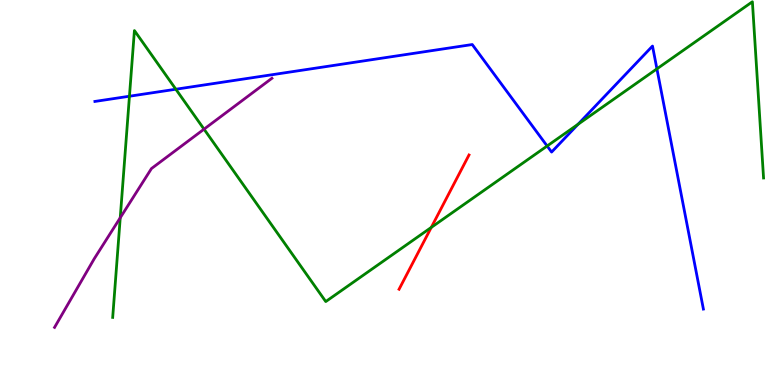[{'lines': ['blue', 'red'], 'intersections': []}, {'lines': ['green', 'red'], 'intersections': [{'x': 5.56, 'y': 4.09}]}, {'lines': ['purple', 'red'], 'intersections': []}, {'lines': ['blue', 'green'], 'intersections': [{'x': 1.67, 'y': 7.5}, {'x': 2.27, 'y': 7.68}, {'x': 7.06, 'y': 6.21}, {'x': 7.46, 'y': 6.77}, {'x': 8.48, 'y': 8.21}]}, {'lines': ['blue', 'purple'], 'intersections': []}, {'lines': ['green', 'purple'], 'intersections': [{'x': 1.55, 'y': 4.34}, {'x': 2.63, 'y': 6.65}]}]